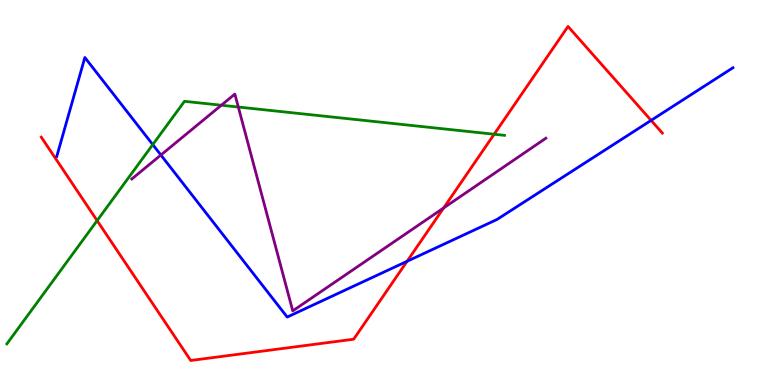[{'lines': ['blue', 'red'], 'intersections': [{'x': 5.25, 'y': 3.21}, {'x': 8.4, 'y': 6.87}]}, {'lines': ['green', 'red'], 'intersections': [{'x': 1.25, 'y': 4.27}, {'x': 6.38, 'y': 6.51}]}, {'lines': ['purple', 'red'], 'intersections': [{'x': 5.72, 'y': 4.6}]}, {'lines': ['blue', 'green'], 'intersections': [{'x': 1.97, 'y': 6.24}]}, {'lines': ['blue', 'purple'], 'intersections': [{'x': 2.08, 'y': 5.97}]}, {'lines': ['green', 'purple'], 'intersections': [{'x': 2.86, 'y': 7.27}, {'x': 3.07, 'y': 7.22}]}]